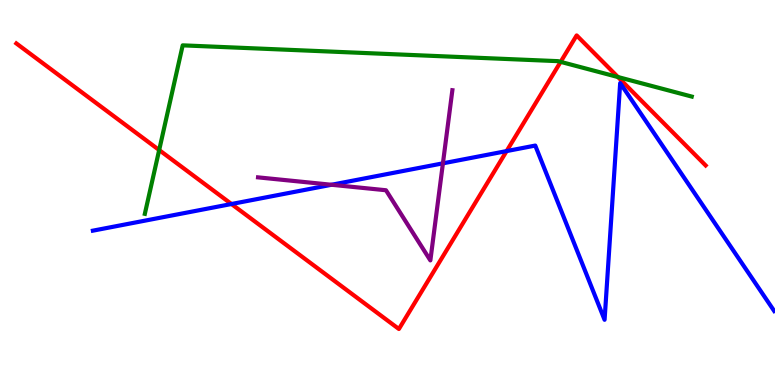[{'lines': ['blue', 'red'], 'intersections': [{'x': 2.99, 'y': 4.7}, {'x': 6.54, 'y': 6.08}]}, {'lines': ['green', 'red'], 'intersections': [{'x': 2.05, 'y': 6.1}, {'x': 7.23, 'y': 8.39}, {'x': 7.97, 'y': 8.0}]}, {'lines': ['purple', 'red'], 'intersections': []}, {'lines': ['blue', 'green'], 'intersections': []}, {'lines': ['blue', 'purple'], 'intersections': [{'x': 4.28, 'y': 5.2}, {'x': 5.72, 'y': 5.76}]}, {'lines': ['green', 'purple'], 'intersections': []}]